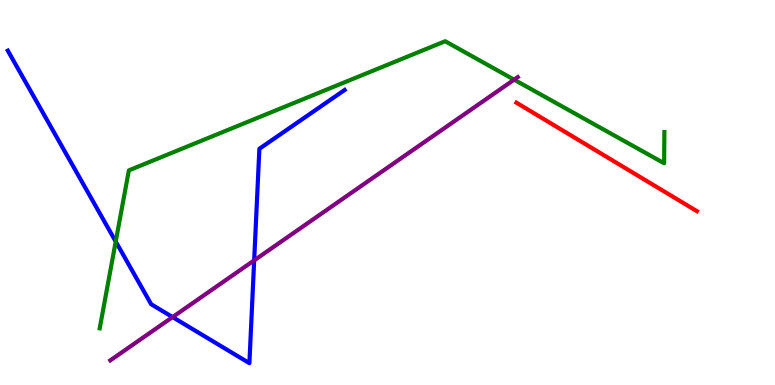[{'lines': ['blue', 'red'], 'intersections': []}, {'lines': ['green', 'red'], 'intersections': []}, {'lines': ['purple', 'red'], 'intersections': []}, {'lines': ['blue', 'green'], 'intersections': [{'x': 1.49, 'y': 3.73}]}, {'lines': ['blue', 'purple'], 'intersections': [{'x': 2.23, 'y': 1.76}, {'x': 3.28, 'y': 3.24}]}, {'lines': ['green', 'purple'], 'intersections': [{'x': 6.63, 'y': 7.93}]}]